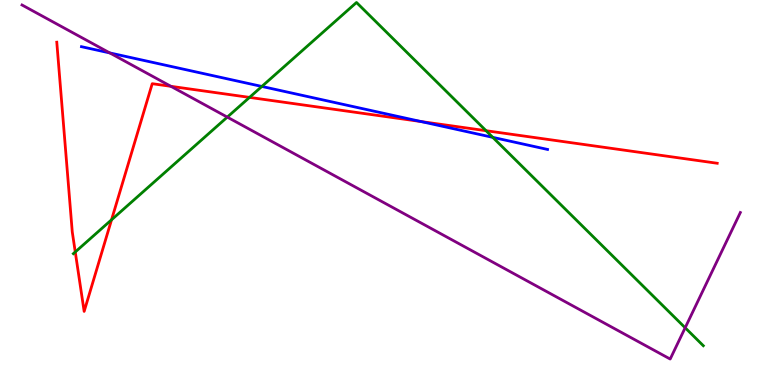[{'lines': ['blue', 'red'], 'intersections': [{'x': 5.43, 'y': 6.84}]}, {'lines': ['green', 'red'], 'intersections': [{'x': 0.971, 'y': 3.46}, {'x': 1.44, 'y': 4.29}, {'x': 3.22, 'y': 7.47}, {'x': 6.27, 'y': 6.61}]}, {'lines': ['purple', 'red'], 'intersections': [{'x': 2.21, 'y': 7.76}]}, {'lines': ['blue', 'green'], 'intersections': [{'x': 3.38, 'y': 7.75}, {'x': 6.36, 'y': 6.43}]}, {'lines': ['blue', 'purple'], 'intersections': [{'x': 1.42, 'y': 8.63}]}, {'lines': ['green', 'purple'], 'intersections': [{'x': 2.93, 'y': 6.96}, {'x': 8.84, 'y': 1.49}]}]